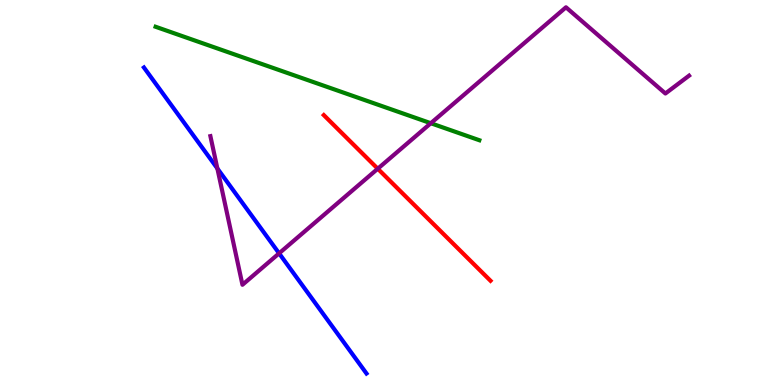[{'lines': ['blue', 'red'], 'intersections': []}, {'lines': ['green', 'red'], 'intersections': []}, {'lines': ['purple', 'red'], 'intersections': [{'x': 4.87, 'y': 5.62}]}, {'lines': ['blue', 'green'], 'intersections': []}, {'lines': ['blue', 'purple'], 'intersections': [{'x': 2.8, 'y': 5.62}, {'x': 3.6, 'y': 3.42}]}, {'lines': ['green', 'purple'], 'intersections': [{'x': 5.56, 'y': 6.8}]}]